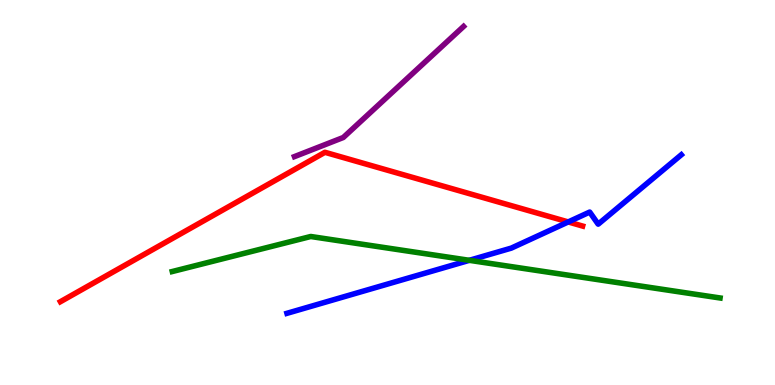[{'lines': ['blue', 'red'], 'intersections': [{'x': 7.33, 'y': 4.24}]}, {'lines': ['green', 'red'], 'intersections': []}, {'lines': ['purple', 'red'], 'intersections': []}, {'lines': ['blue', 'green'], 'intersections': [{'x': 6.06, 'y': 3.24}]}, {'lines': ['blue', 'purple'], 'intersections': []}, {'lines': ['green', 'purple'], 'intersections': []}]